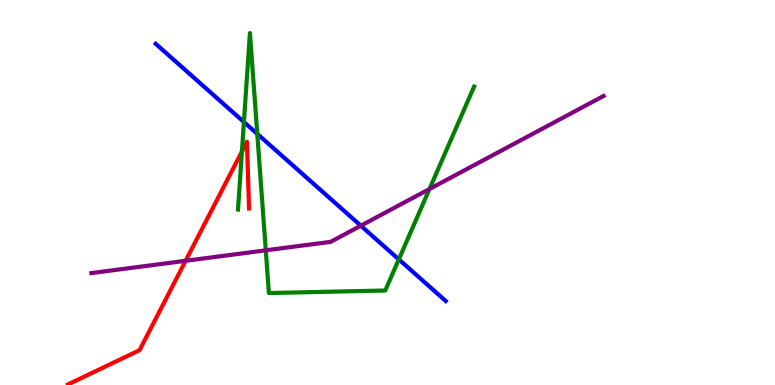[{'lines': ['blue', 'red'], 'intersections': []}, {'lines': ['green', 'red'], 'intersections': [{'x': 3.12, 'y': 6.06}]}, {'lines': ['purple', 'red'], 'intersections': [{'x': 2.39, 'y': 3.23}]}, {'lines': ['blue', 'green'], 'intersections': [{'x': 3.15, 'y': 6.83}, {'x': 3.32, 'y': 6.52}, {'x': 5.15, 'y': 3.26}]}, {'lines': ['blue', 'purple'], 'intersections': [{'x': 4.66, 'y': 4.14}]}, {'lines': ['green', 'purple'], 'intersections': [{'x': 3.43, 'y': 3.5}, {'x': 5.54, 'y': 5.09}]}]